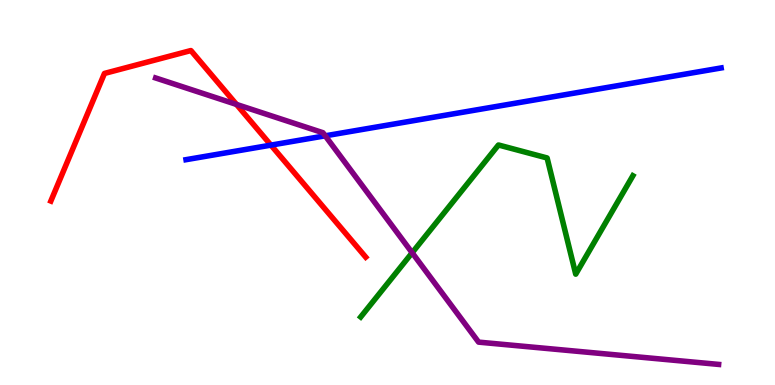[{'lines': ['blue', 'red'], 'intersections': [{'x': 3.5, 'y': 6.23}]}, {'lines': ['green', 'red'], 'intersections': []}, {'lines': ['purple', 'red'], 'intersections': [{'x': 3.05, 'y': 7.29}]}, {'lines': ['blue', 'green'], 'intersections': []}, {'lines': ['blue', 'purple'], 'intersections': [{'x': 4.2, 'y': 6.47}]}, {'lines': ['green', 'purple'], 'intersections': [{'x': 5.32, 'y': 3.44}]}]